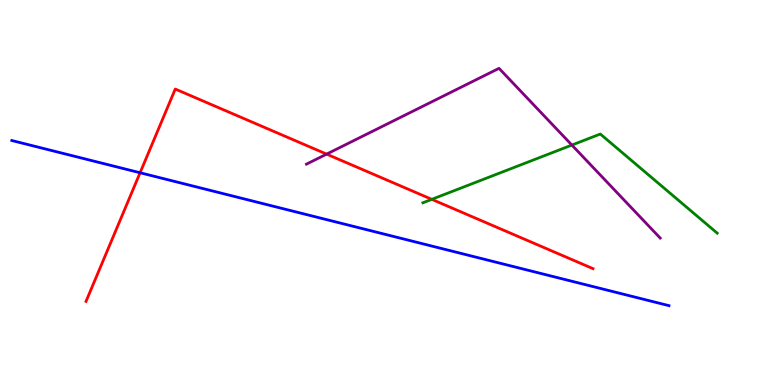[{'lines': ['blue', 'red'], 'intersections': [{'x': 1.81, 'y': 5.51}]}, {'lines': ['green', 'red'], 'intersections': [{'x': 5.57, 'y': 4.82}]}, {'lines': ['purple', 'red'], 'intersections': [{'x': 4.21, 'y': 6.0}]}, {'lines': ['blue', 'green'], 'intersections': []}, {'lines': ['blue', 'purple'], 'intersections': []}, {'lines': ['green', 'purple'], 'intersections': [{'x': 7.38, 'y': 6.23}]}]